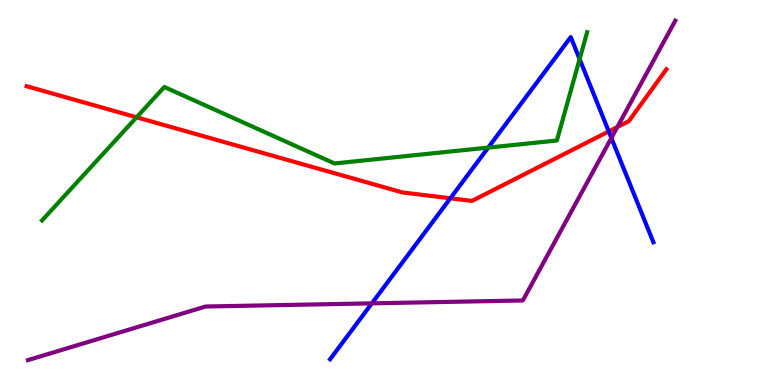[{'lines': ['blue', 'red'], 'intersections': [{'x': 5.81, 'y': 4.85}, {'x': 7.85, 'y': 6.59}]}, {'lines': ['green', 'red'], 'intersections': [{'x': 1.76, 'y': 6.95}]}, {'lines': ['purple', 'red'], 'intersections': [{'x': 7.97, 'y': 6.7}]}, {'lines': ['blue', 'green'], 'intersections': [{'x': 6.3, 'y': 6.17}, {'x': 7.48, 'y': 8.46}]}, {'lines': ['blue', 'purple'], 'intersections': [{'x': 4.8, 'y': 2.12}, {'x': 7.89, 'y': 6.42}]}, {'lines': ['green', 'purple'], 'intersections': []}]